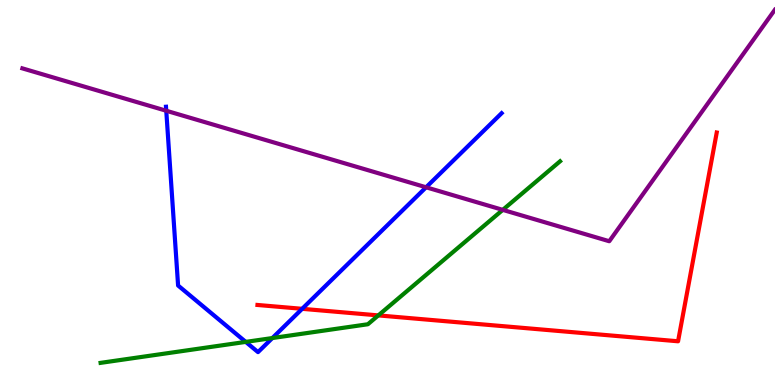[{'lines': ['blue', 'red'], 'intersections': [{'x': 3.9, 'y': 1.98}]}, {'lines': ['green', 'red'], 'intersections': [{'x': 4.88, 'y': 1.81}]}, {'lines': ['purple', 'red'], 'intersections': []}, {'lines': ['blue', 'green'], 'intersections': [{'x': 3.17, 'y': 1.12}, {'x': 3.51, 'y': 1.22}]}, {'lines': ['blue', 'purple'], 'intersections': [{'x': 2.15, 'y': 7.12}, {'x': 5.5, 'y': 5.14}]}, {'lines': ['green', 'purple'], 'intersections': [{'x': 6.49, 'y': 4.55}]}]